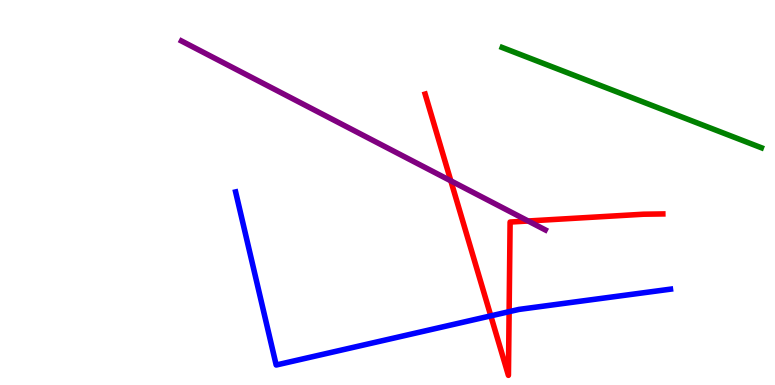[{'lines': ['blue', 'red'], 'intersections': [{'x': 6.33, 'y': 1.8}, {'x': 6.57, 'y': 1.9}]}, {'lines': ['green', 'red'], 'intersections': []}, {'lines': ['purple', 'red'], 'intersections': [{'x': 5.82, 'y': 5.3}, {'x': 6.81, 'y': 4.26}]}, {'lines': ['blue', 'green'], 'intersections': []}, {'lines': ['blue', 'purple'], 'intersections': []}, {'lines': ['green', 'purple'], 'intersections': []}]